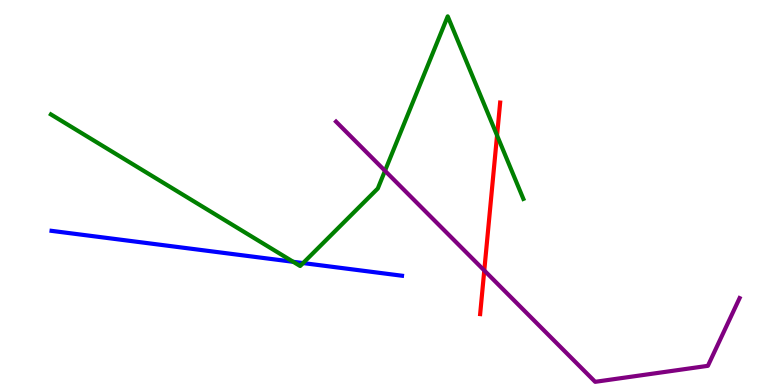[{'lines': ['blue', 'red'], 'intersections': []}, {'lines': ['green', 'red'], 'intersections': [{'x': 6.41, 'y': 6.48}]}, {'lines': ['purple', 'red'], 'intersections': [{'x': 6.25, 'y': 2.97}]}, {'lines': ['blue', 'green'], 'intersections': [{'x': 3.78, 'y': 3.2}, {'x': 3.91, 'y': 3.17}]}, {'lines': ['blue', 'purple'], 'intersections': []}, {'lines': ['green', 'purple'], 'intersections': [{'x': 4.97, 'y': 5.56}]}]